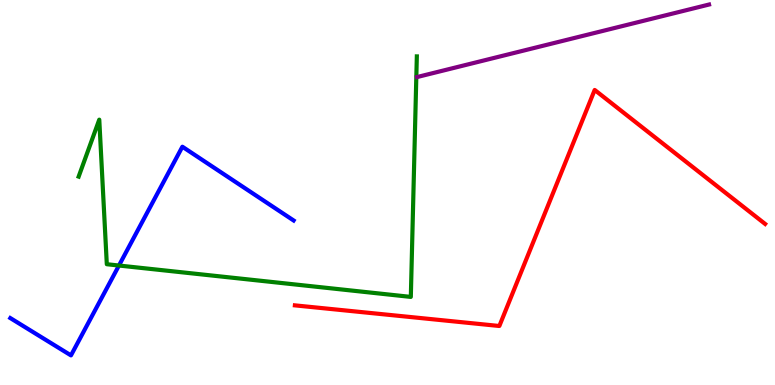[{'lines': ['blue', 'red'], 'intersections': []}, {'lines': ['green', 'red'], 'intersections': []}, {'lines': ['purple', 'red'], 'intersections': []}, {'lines': ['blue', 'green'], 'intersections': [{'x': 1.53, 'y': 3.1}]}, {'lines': ['blue', 'purple'], 'intersections': []}, {'lines': ['green', 'purple'], 'intersections': []}]